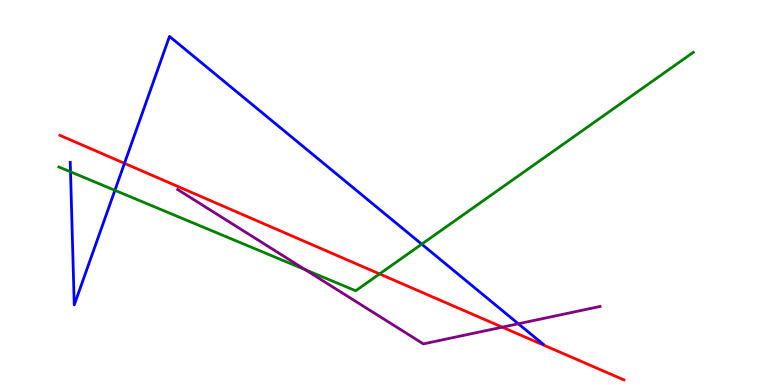[{'lines': ['blue', 'red'], 'intersections': [{'x': 1.61, 'y': 5.76}]}, {'lines': ['green', 'red'], 'intersections': [{'x': 4.9, 'y': 2.88}]}, {'lines': ['purple', 'red'], 'intersections': [{'x': 6.48, 'y': 1.5}]}, {'lines': ['blue', 'green'], 'intersections': [{'x': 0.91, 'y': 5.54}, {'x': 1.48, 'y': 5.06}, {'x': 5.44, 'y': 3.66}]}, {'lines': ['blue', 'purple'], 'intersections': [{'x': 6.69, 'y': 1.59}]}, {'lines': ['green', 'purple'], 'intersections': [{'x': 3.94, 'y': 2.99}]}]